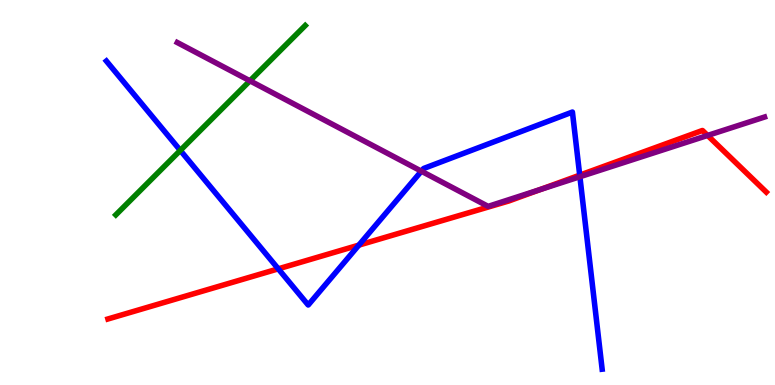[{'lines': ['blue', 'red'], 'intersections': [{'x': 3.59, 'y': 3.02}, {'x': 4.63, 'y': 3.63}, {'x': 7.48, 'y': 5.45}]}, {'lines': ['green', 'red'], 'intersections': []}, {'lines': ['purple', 'red'], 'intersections': [{'x': 6.97, 'y': 5.07}, {'x': 9.13, 'y': 6.48}]}, {'lines': ['blue', 'green'], 'intersections': [{'x': 2.33, 'y': 6.09}]}, {'lines': ['blue', 'purple'], 'intersections': [{'x': 5.44, 'y': 5.55}, {'x': 7.48, 'y': 5.41}]}, {'lines': ['green', 'purple'], 'intersections': [{'x': 3.22, 'y': 7.9}]}]